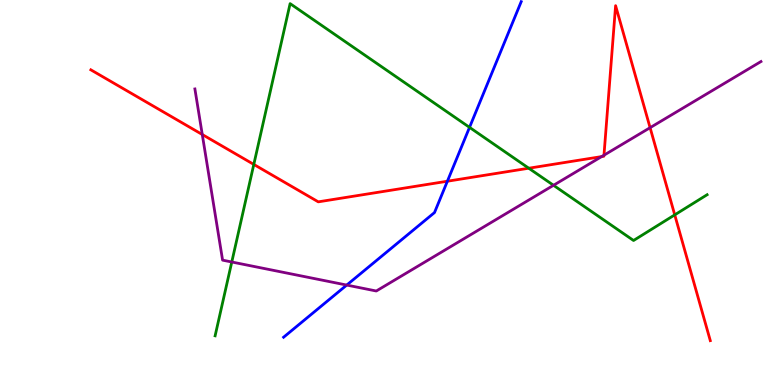[{'lines': ['blue', 'red'], 'intersections': [{'x': 5.77, 'y': 5.29}]}, {'lines': ['green', 'red'], 'intersections': [{'x': 3.27, 'y': 5.73}, {'x': 6.82, 'y': 5.63}, {'x': 8.71, 'y': 4.42}]}, {'lines': ['purple', 'red'], 'intersections': [{'x': 2.61, 'y': 6.51}, {'x': 7.76, 'y': 5.93}, {'x': 7.79, 'y': 5.97}, {'x': 8.39, 'y': 6.68}]}, {'lines': ['blue', 'green'], 'intersections': [{'x': 6.06, 'y': 6.69}]}, {'lines': ['blue', 'purple'], 'intersections': [{'x': 4.47, 'y': 2.6}]}, {'lines': ['green', 'purple'], 'intersections': [{'x': 2.99, 'y': 3.19}, {'x': 7.14, 'y': 5.19}]}]